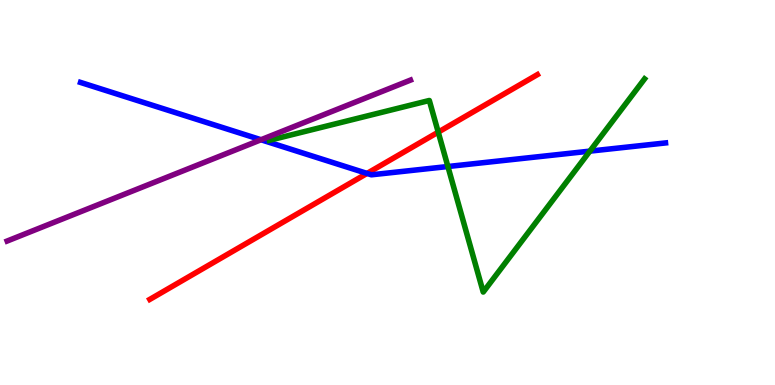[{'lines': ['blue', 'red'], 'intersections': [{'x': 4.74, 'y': 5.5}]}, {'lines': ['green', 'red'], 'intersections': [{'x': 5.65, 'y': 6.57}]}, {'lines': ['purple', 'red'], 'intersections': []}, {'lines': ['blue', 'green'], 'intersections': [{'x': 5.78, 'y': 5.67}, {'x': 7.61, 'y': 6.07}]}, {'lines': ['blue', 'purple'], 'intersections': [{'x': 3.37, 'y': 6.37}]}, {'lines': ['green', 'purple'], 'intersections': []}]